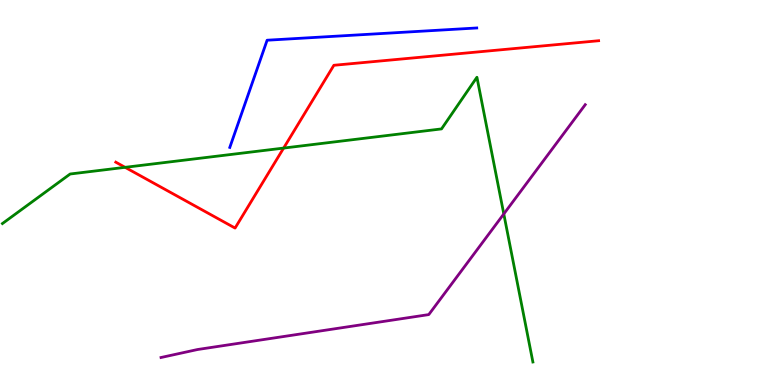[{'lines': ['blue', 'red'], 'intersections': []}, {'lines': ['green', 'red'], 'intersections': [{'x': 1.61, 'y': 5.65}, {'x': 3.66, 'y': 6.15}]}, {'lines': ['purple', 'red'], 'intersections': []}, {'lines': ['blue', 'green'], 'intersections': []}, {'lines': ['blue', 'purple'], 'intersections': []}, {'lines': ['green', 'purple'], 'intersections': [{'x': 6.5, 'y': 4.44}]}]